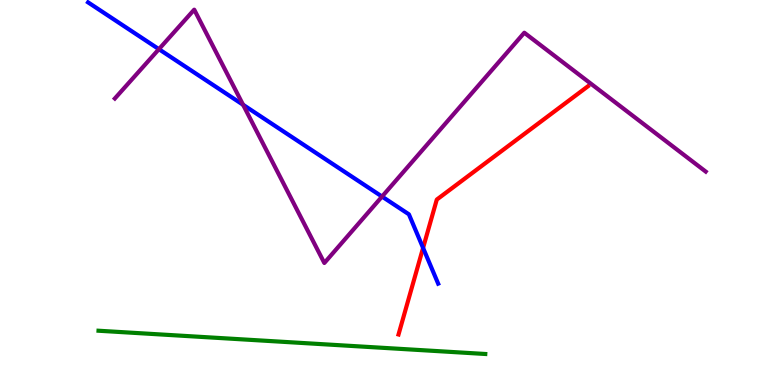[{'lines': ['blue', 'red'], 'intersections': [{'x': 5.46, 'y': 3.56}]}, {'lines': ['green', 'red'], 'intersections': []}, {'lines': ['purple', 'red'], 'intersections': []}, {'lines': ['blue', 'green'], 'intersections': []}, {'lines': ['blue', 'purple'], 'intersections': [{'x': 2.05, 'y': 8.72}, {'x': 3.14, 'y': 7.28}, {'x': 4.93, 'y': 4.89}]}, {'lines': ['green', 'purple'], 'intersections': []}]